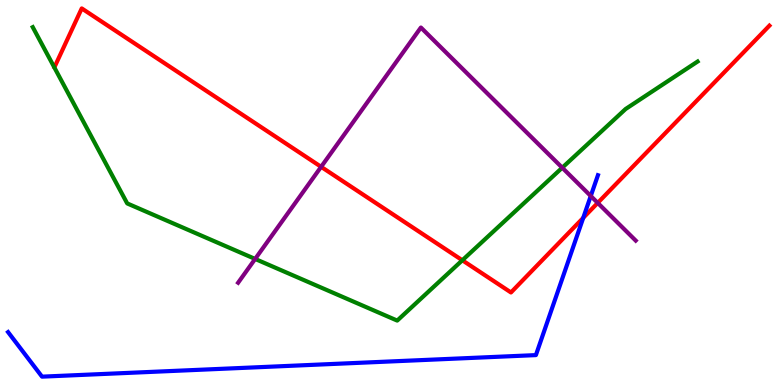[{'lines': ['blue', 'red'], 'intersections': [{'x': 7.53, 'y': 4.34}]}, {'lines': ['green', 'red'], 'intersections': [{'x': 5.97, 'y': 3.24}]}, {'lines': ['purple', 'red'], 'intersections': [{'x': 4.14, 'y': 5.67}, {'x': 7.71, 'y': 4.73}]}, {'lines': ['blue', 'green'], 'intersections': []}, {'lines': ['blue', 'purple'], 'intersections': [{'x': 7.62, 'y': 4.91}]}, {'lines': ['green', 'purple'], 'intersections': [{'x': 3.29, 'y': 3.27}, {'x': 7.25, 'y': 5.64}]}]